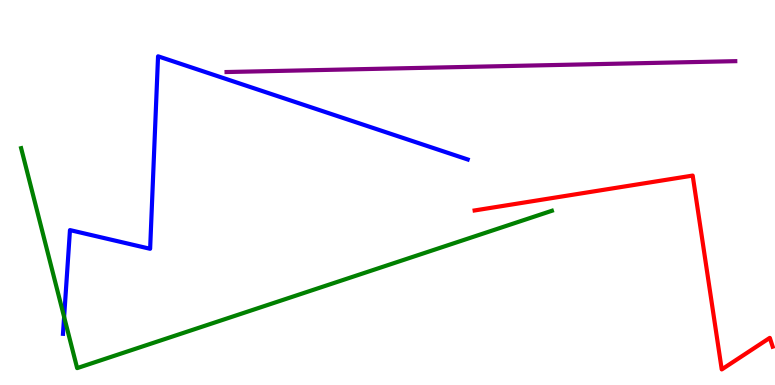[{'lines': ['blue', 'red'], 'intersections': []}, {'lines': ['green', 'red'], 'intersections': []}, {'lines': ['purple', 'red'], 'intersections': []}, {'lines': ['blue', 'green'], 'intersections': [{'x': 0.827, 'y': 1.77}]}, {'lines': ['blue', 'purple'], 'intersections': []}, {'lines': ['green', 'purple'], 'intersections': []}]